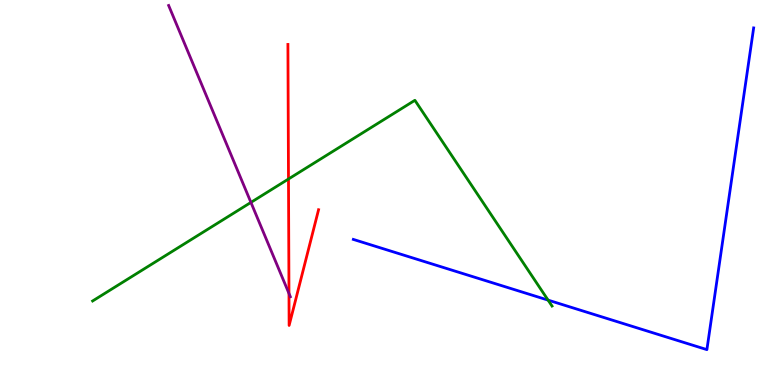[{'lines': ['blue', 'red'], 'intersections': []}, {'lines': ['green', 'red'], 'intersections': [{'x': 3.72, 'y': 5.35}]}, {'lines': ['purple', 'red'], 'intersections': [{'x': 3.73, 'y': 2.38}]}, {'lines': ['blue', 'green'], 'intersections': [{'x': 7.07, 'y': 2.2}]}, {'lines': ['blue', 'purple'], 'intersections': []}, {'lines': ['green', 'purple'], 'intersections': [{'x': 3.24, 'y': 4.74}]}]